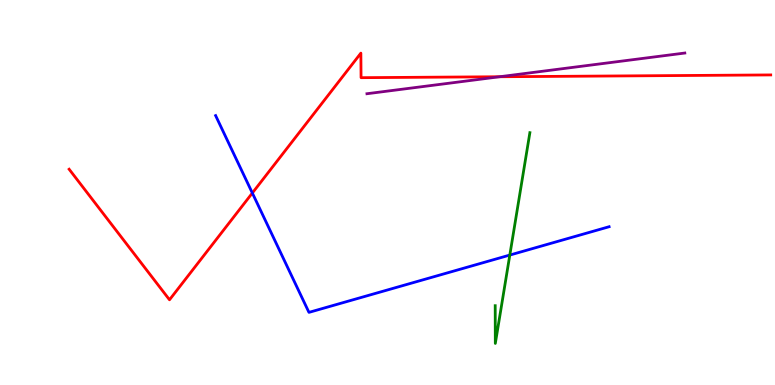[{'lines': ['blue', 'red'], 'intersections': [{'x': 3.26, 'y': 4.99}]}, {'lines': ['green', 'red'], 'intersections': []}, {'lines': ['purple', 'red'], 'intersections': [{'x': 6.45, 'y': 8.01}]}, {'lines': ['blue', 'green'], 'intersections': [{'x': 6.58, 'y': 3.37}]}, {'lines': ['blue', 'purple'], 'intersections': []}, {'lines': ['green', 'purple'], 'intersections': []}]